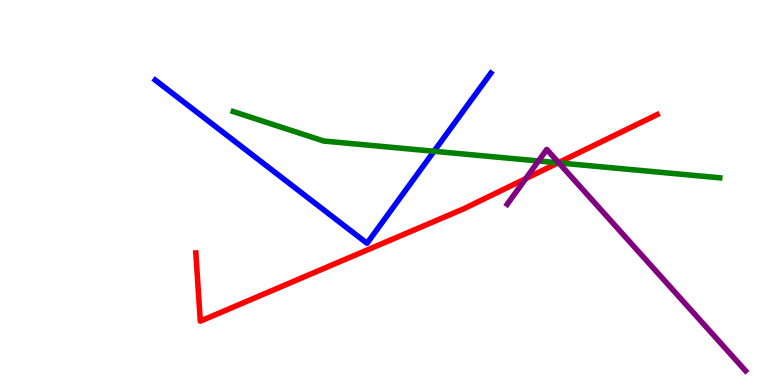[{'lines': ['blue', 'red'], 'intersections': []}, {'lines': ['green', 'red'], 'intersections': [{'x': 7.2, 'y': 5.77}]}, {'lines': ['purple', 'red'], 'intersections': [{'x': 6.78, 'y': 5.36}, {'x': 7.21, 'y': 5.78}]}, {'lines': ['blue', 'green'], 'intersections': [{'x': 5.6, 'y': 6.07}]}, {'lines': ['blue', 'purple'], 'intersections': []}, {'lines': ['green', 'purple'], 'intersections': [{'x': 6.95, 'y': 5.82}, {'x': 7.21, 'y': 5.77}]}]